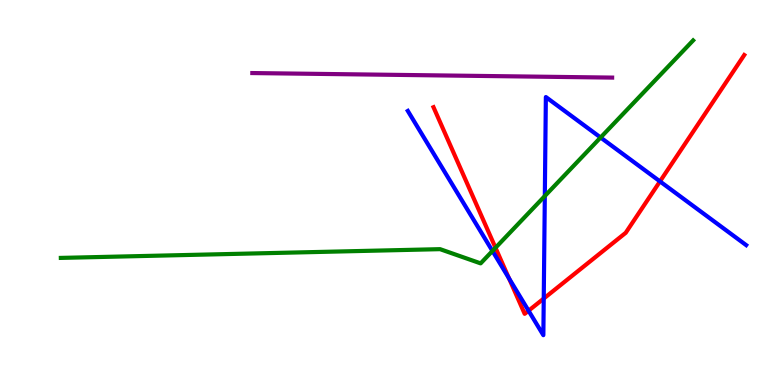[{'lines': ['blue', 'red'], 'intersections': [{'x': 6.57, 'y': 2.77}, {'x': 6.82, 'y': 1.93}, {'x': 7.02, 'y': 2.25}, {'x': 8.52, 'y': 5.29}]}, {'lines': ['green', 'red'], 'intersections': [{'x': 6.39, 'y': 3.56}]}, {'lines': ['purple', 'red'], 'intersections': []}, {'lines': ['blue', 'green'], 'intersections': [{'x': 6.35, 'y': 3.48}, {'x': 7.03, 'y': 4.91}, {'x': 7.75, 'y': 6.43}]}, {'lines': ['blue', 'purple'], 'intersections': []}, {'lines': ['green', 'purple'], 'intersections': []}]